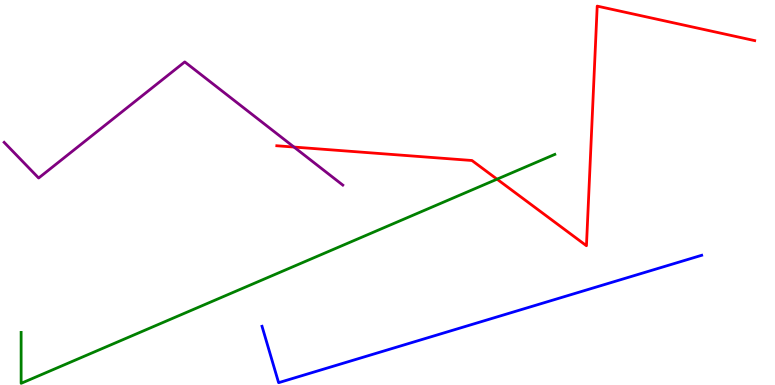[{'lines': ['blue', 'red'], 'intersections': []}, {'lines': ['green', 'red'], 'intersections': [{'x': 6.41, 'y': 5.35}]}, {'lines': ['purple', 'red'], 'intersections': [{'x': 3.79, 'y': 6.18}]}, {'lines': ['blue', 'green'], 'intersections': []}, {'lines': ['blue', 'purple'], 'intersections': []}, {'lines': ['green', 'purple'], 'intersections': []}]